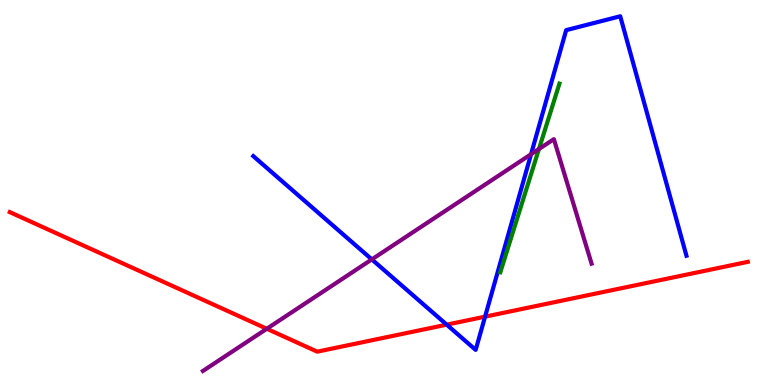[{'lines': ['blue', 'red'], 'intersections': [{'x': 5.76, 'y': 1.57}, {'x': 6.26, 'y': 1.78}]}, {'lines': ['green', 'red'], 'intersections': []}, {'lines': ['purple', 'red'], 'intersections': [{'x': 3.44, 'y': 1.46}]}, {'lines': ['blue', 'green'], 'intersections': []}, {'lines': ['blue', 'purple'], 'intersections': [{'x': 4.8, 'y': 3.26}, {'x': 6.85, 'y': 5.99}]}, {'lines': ['green', 'purple'], 'intersections': [{'x': 6.95, 'y': 6.13}]}]